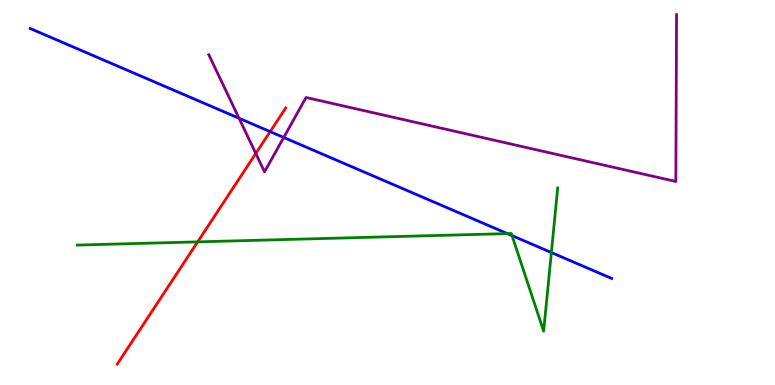[{'lines': ['blue', 'red'], 'intersections': [{'x': 3.49, 'y': 6.58}]}, {'lines': ['green', 'red'], 'intersections': [{'x': 2.55, 'y': 3.72}]}, {'lines': ['purple', 'red'], 'intersections': [{'x': 3.3, 'y': 6.01}]}, {'lines': ['blue', 'green'], 'intersections': [{'x': 6.55, 'y': 3.93}, {'x': 6.61, 'y': 3.88}, {'x': 7.11, 'y': 3.44}]}, {'lines': ['blue', 'purple'], 'intersections': [{'x': 3.08, 'y': 6.93}, {'x': 3.66, 'y': 6.43}]}, {'lines': ['green', 'purple'], 'intersections': []}]